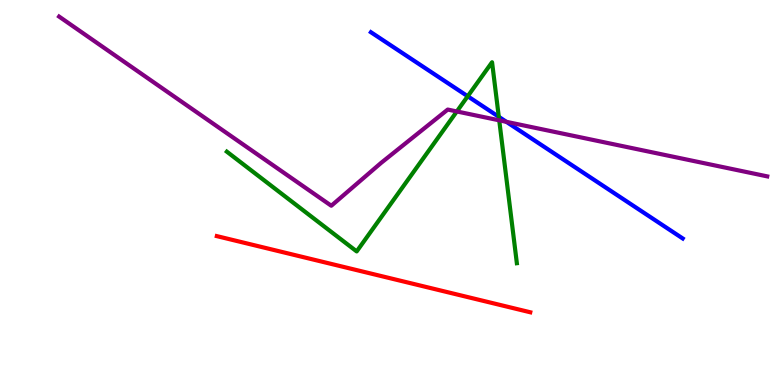[{'lines': ['blue', 'red'], 'intersections': []}, {'lines': ['green', 'red'], 'intersections': []}, {'lines': ['purple', 'red'], 'intersections': []}, {'lines': ['blue', 'green'], 'intersections': [{'x': 6.04, 'y': 7.5}, {'x': 6.44, 'y': 6.97}]}, {'lines': ['blue', 'purple'], 'intersections': [{'x': 6.53, 'y': 6.84}]}, {'lines': ['green', 'purple'], 'intersections': [{'x': 5.89, 'y': 7.1}, {'x': 6.44, 'y': 6.87}]}]